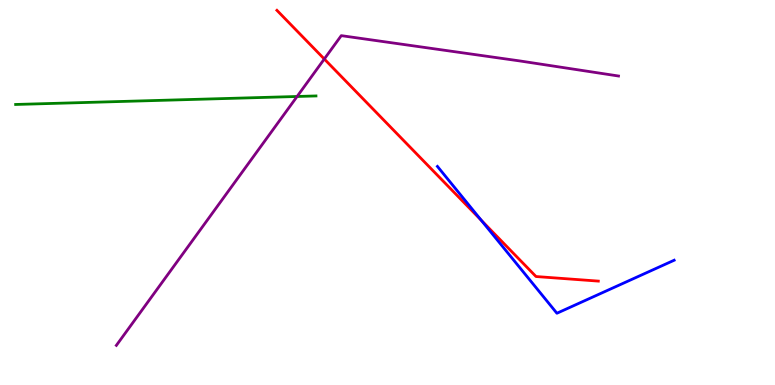[{'lines': ['blue', 'red'], 'intersections': [{'x': 6.21, 'y': 4.28}]}, {'lines': ['green', 'red'], 'intersections': []}, {'lines': ['purple', 'red'], 'intersections': [{'x': 4.18, 'y': 8.47}]}, {'lines': ['blue', 'green'], 'intersections': []}, {'lines': ['blue', 'purple'], 'intersections': []}, {'lines': ['green', 'purple'], 'intersections': [{'x': 3.83, 'y': 7.49}]}]